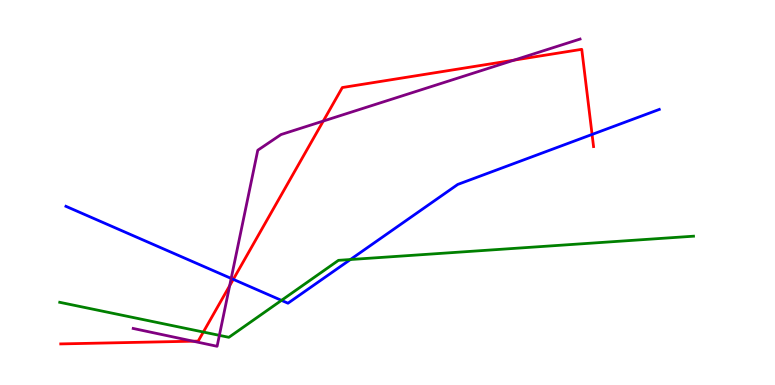[{'lines': ['blue', 'red'], 'intersections': [{'x': 3.01, 'y': 2.74}, {'x': 7.64, 'y': 6.51}]}, {'lines': ['green', 'red'], 'intersections': [{'x': 2.62, 'y': 1.38}]}, {'lines': ['purple', 'red'], 'intersections': [{'x': 2.49, 'y': 1.14}, {'x': 2.96, 'y': 2.58}, {'x': 4.17, 'y': 6.86}, {'x': 6.63, 'y': 8.44}]}, {'lines': ['blue', 'green'], 'intersections': [{'x': 3.63, 'y': 2.2}, {'x': 4.52, 'y': 3.26}]}, {'lines': ['blue', 'purple'], 'intersections': [{'x': 2.98, 'y': 2.77}]}, {'lines': ['green', 'purple'], 'intersections': [{'x': 2.83, 'y': 1.29}]}]